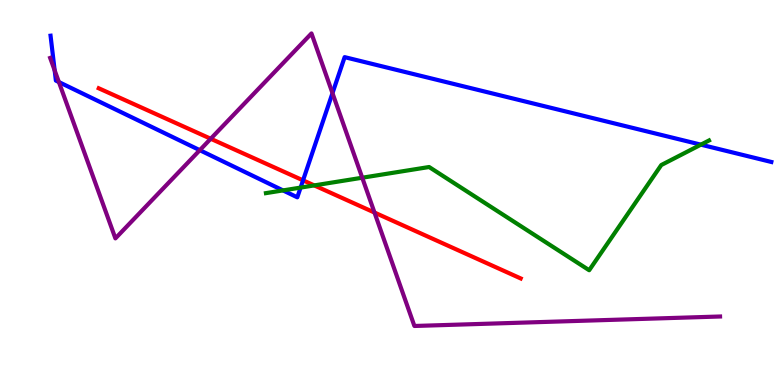[{'lines': ['blue', 'red'], 'intersections': [{'x': 3.91, 'y': 5.32}]}, {'lines': ['green', 'red'], 'intersections': [{'x': 4.05, 'y': 5.18}]}, {'lines': ['purple', 'red'], 'intersections': [{'x': 2.72, 'y': 6.4}, {'x': 4.83, 'y': 4.48}]}, {'lines': ['blue', 'green'], 'intersections': [{'x': 3.65, 'y': 5.05}, {'x': 3.88, 'y': 5.13}, {'x': 9.04, 'y': 6.24}]}, {'lines': ['blue', 'purple'], 'intersections': [{'x': 0.705, 'y': 8.17}, {'x': 0.76, 'y': 7.87}, {'x': 2.58, 'y': 6.1}, {'x': 4.29, 'y': 7.58}]}, {'lines': ['green', 'purple'], 'intersections': [{'x': 4.67, 'y': 5.38}]}]